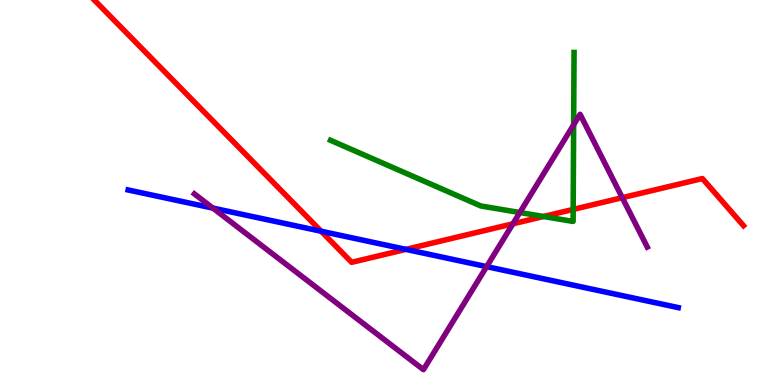[{'lines': ['blue', 'red'], 'intersections': [{'x': 4.14, 'y': 3.99}, {'x': 5.24, 'y': 3.52}]}, {'lines': ['green', 'red'], 'intersections': [{'x': 7.01, 'y': 4.38}, {'x': 7.4, 'y': 4.56}]}, {'lines': ['purple', 'red'], 'intersections': [{'x': 6.62, 'y': 4.19}, {'x': 8.03, 'y': 4.87}]}, {'lines': ['blue', 'green'], 'intersections': []}, {'lines': ['blue', 'purple'], 'intersections': [{'x': 2.75, 'y': 4.59}, {'x': 6.28, 'y': 3.07}]}, {'lines': ['green', 'purple'], 'intersections': [{'x': 6.71, 'y': 4.48}, {'x': 7.4, 'y': 6.76}]}]